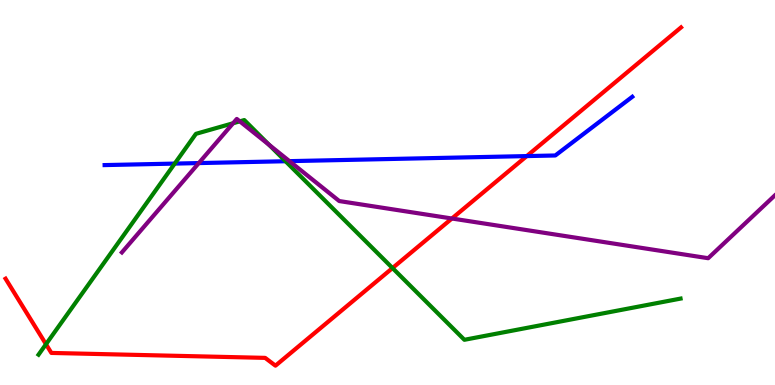[{'lines': ['blue', 'red'], 'intersections': [{'x': 6.8, 'y': 5.95}]}, {'lines': ['green', 'red'], 'intersections': [{'x': 0.593, 'y': 1.06}, {'x': 5.06, 'y': 3.04}]}, {'lines': ['purple', 'red'], 'intersections': [{'x': 5.83, 'y': 4.32}]}, {'lines': ['blue', 'green'], 'intersections': [{'x': 2.25, 'y': 5.75}, {'x': 3.68, 'y': 5.81}]}, {'lines': ['blue', 'purple'], 'intersections': [{'x': 2.57, 'y': 5.76}, {'x': 3.73, 'y': 5.81}]}, {'lines': ['green', 'purple'], 'intersections': [{'x': 3.01, 'y': 6.8}, {'x': 3.09, 'y': 6.85}, {'x': 3.47, 'y': 6.24}]}]